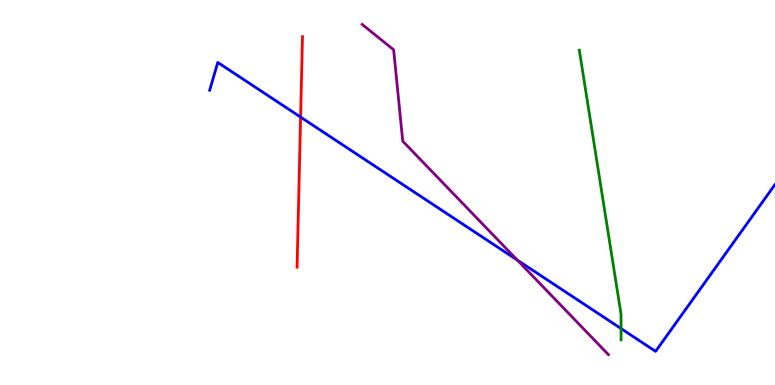[{'lines': ['blue', 'red'], 'intersections': [{'x': 3.88, 'y': 6.96}]}, {'lines': ['green', 'red'], 'intersections': []}, {'lines': ['purple', 'red'], 'intersections': []}, {'lines': ['blue', 'green'], 'intersections': [{'x': 8.01, 'y': 1.47}]}, {'lines': ['blue', 'purple'], 'intersections': [{'x': 6.68, 'y': 3.24}]}, {'lines': ['green', 'purple'], 'intersections': []}]